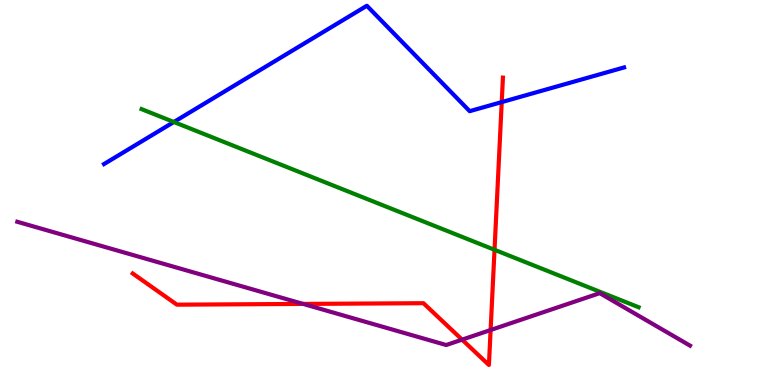[{'lines': ['blue', 'red'], 'intersections': [{'x': 6.47, 'y': 7.35}]}, {'lines': ['green', 'red'], 'intersections': [{'x': 6.38, 'y': 3.51}]}, {'lines': ['purple', 'red'], 'intersections': [{'x': 3.91, 'y': 2.11}, {'x': 5.96, 'y': 1.18}, {'x': 6.33, 'y': 1.43}]}, {'lines': ['blue', 'green'], 'intersections': [{'x': 2.24, 'y': 6.83}]}, {'lines': ['blue', 'purple'], 'intersections': []}, {'lines': ['green', 'purple'], 'intersections': []}]